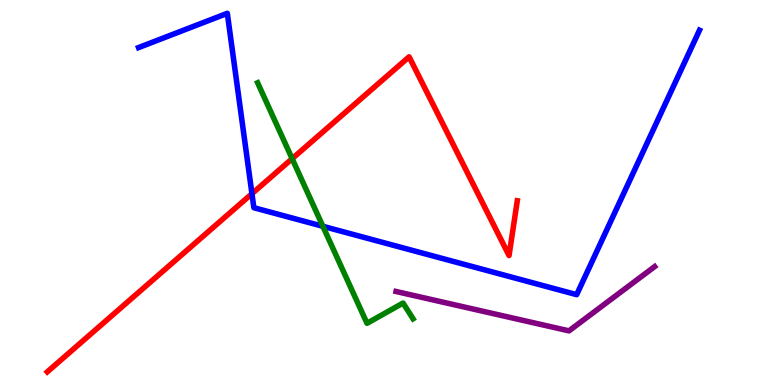[{'lines': ['blue', 'red'], 'intersections': [{'x': 3.25, 'y': 4.97}]}, {'lines': ['green', 'red'], 'intersections': [{'x': 3.77, 'y': 5.88}]}, {'lines': ['purple', 'red'], 'intersections': []}, {'lines': ['blue', 'green'], 'intersections': [{'x': 4.17, 'y': 4.12}]}, {'lines': ['blue', 'purple'], 'intersections': []}, {'lines': ['green', 'purple'], 'intersections': []}]